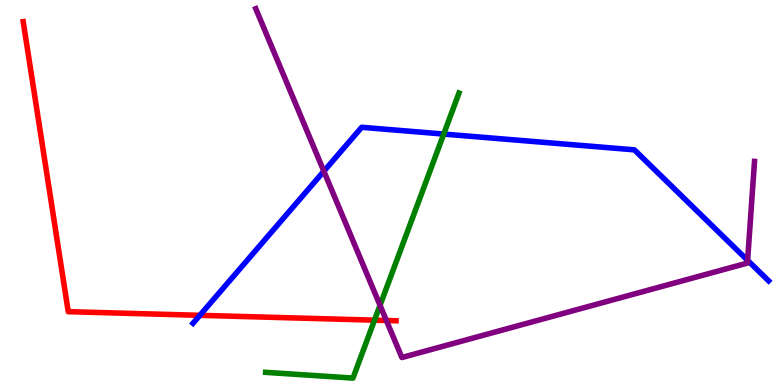[{'lines': ['blue', 'red'], 'intersections': [{'x': 2.58, 'y': 1.81}]}, {'lines': ['green', 'red'], 'intersections': [{'x': 4.83, 'y': 1.68}]}, {'lines': ['purple', 'red'], 'intersections': [{'x': 4.99, 'y': 1.68}]}, {'lines': ['blue', 'green'], 'intersections': [{'x': 5.73, 'y': 6.52}]}, {'lines': ['blue', 'purple'], 'intersections': [{'x': 4.18, 'y': 5.55}, {'x': 9.65, 'y': 3.24}]}, {'lines': ['green', 'purple'], 'intersections': [{'x': 4.9, 'y': 2.07}]}]